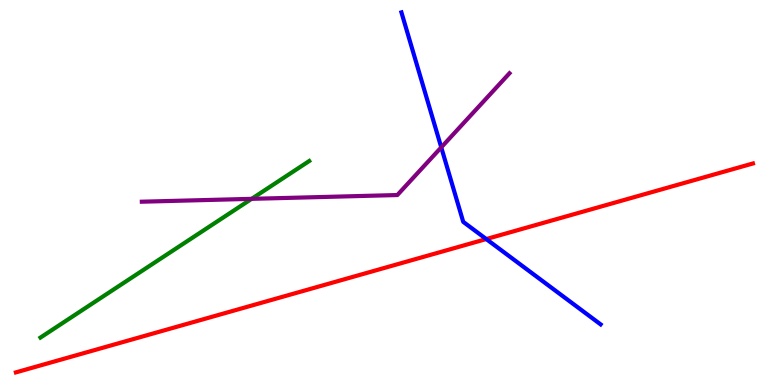[{'lines': ['blue', 'red'], 'intersections': [{'x': 6.27, 'y': 3.79}]}, {'lines': ['green', 'red'], 'intersections': []}, {'lines': ['purple', 'red'], 'intersections': []}, {'lines': ['blue', 'green'], 'intersections': []}, {'lines': ['blue', 'purple'], 'intersections': [{'x': 5.69, 'y': 6.17}]}, {'lines': ['green', 'purple'], 'intersections': [{'x': 3.25, 'y': 4.84}]}]